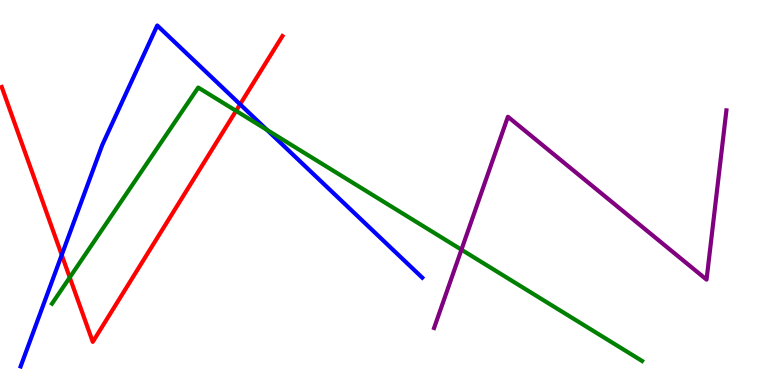[{'lines': ['blue', 'red'], 'intersections': [{'x': 0.796, 'y': 3.38}, {'x': 3.1, 'y': 7.29}]}, {'lines': ['green', 'red'], 'intersections': [{'x': 0.9, 'y': 2.79}, {'x': 3.05, 'y': 7.12}]}, {'lines': ['purple', 'red'], 'intersections': []}, {'lines': ['blue', 'green'], 'intersections': [{'x': 3.44, 'y': 6.63}]}, {'lines': ['blue', 'purple'], 'intersections': []}, {'lines': ['green', 'purple'], 'intersections': [{'x': 5.95, 'y': 3.51}]}]